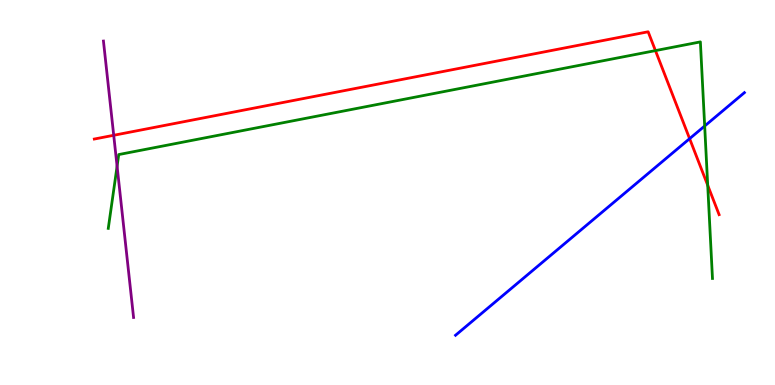[{'lines': ['blue', 'red'], 'intersections': [{'x': 8.9, 'y': 6.4}]}, {'lines': ['green', 'red'], 'intersections': [{'x': 8.46, 'y': 8.69}, {'x': 9.13, 'y': 5.19}]}, {'lines': ['purple', 'red'], 'intersections': [{'x': 1.47, 'y': 6.49}]}, {'lines': ['blue', 'green'], 'intersections': [{'x': 9.09, 'y': 6.73}]}, {'lines': ['blue', 'purple'], 'intersections': []}, {'lines': ['green', 'purple'], 'intersections': [{'x': 1.51, 'y': 5.68}]}]